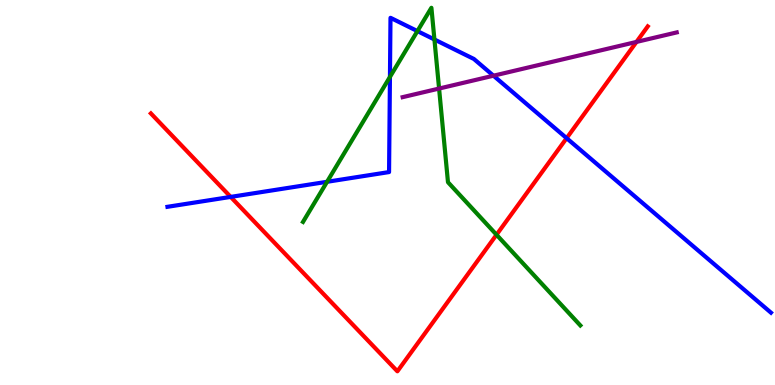[{'lines': ['blue', 'red'], 'intersections': [{'x': 2.98, 'y': 4.89}, {'x': 7.31, 'y': 6.41}]}, {'lines': ['green', 'red'], 'intersections': [{'x': 6.41, 'y': 3.9}]}, {'lines': ['purple', 'red'], 'intersections': [{'x': 8.21, 'y': 8.91}]}, {'lines': ['blue', 'green'], 'intersections': [{'x': 4.22, 'y': 5.28}, {'x': 5.03, 'y': 8.0}, {'x': 5.39, 'y': 9.19}, {'x': 5.61, 'y': 8.97}]}, {'lines': ['blue', 'purple'], 'intersections': [{'x': 6.37, 'y': 8.03}]}, {'lines': ['green', 'purple'], 'intersections': [{'x': 5.67, 'y': 7.7}]}]